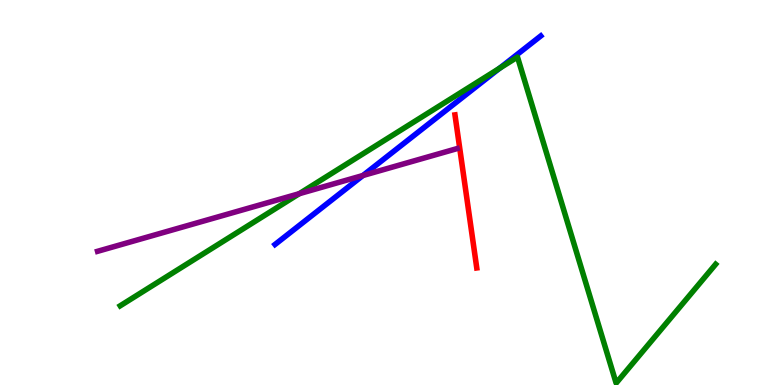[{'lines': ['blue', 'red'], 'intersections': []}, {'lines': ['green', 'red'], 'intersections': []}, {'lines': ['purple', 'red'], 'intersections': []}, {'lines': ['blue', 'green'], 'intersections': [{'x': 6.45, 'y': 8.23}]}, {'lines': ['blue', 'purple'], 'intersections': [{'x': 4.68, 'y': 5.44}]}, {'lines': ['green', 'purple'], 'intersections': [{'x': 3.86, 'y': 4.97}]}]